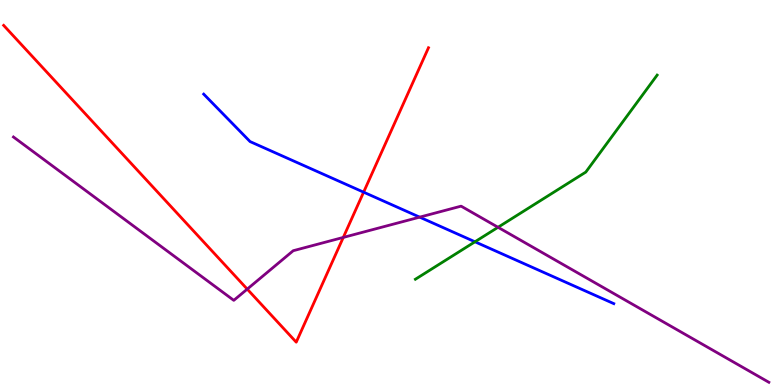[{'lines': ['blue', 'red'], 'intersections': [{'x': 4.69, 'y': 5.01}]}, {'lines': ['green', 'red'], 'intersections': []}, {'lines': ['purple', 'red'], 'intersections': [{'x': 3.19, 'y': 2.49}, {'x': 4.43, 'y': 3.83}]}, {'lines': ['blue', 'green'], 'intersections': [{'x': 6.13, 'y': 3.72}]}, {'lines': ['blue', 'purple'], 'intersections': [{'x': 5.42, 'y': 4.36}]}, {'lines': ['green', 'purple'], 'intersections': [{'x': 6.43, 'y': 4.1}]}]